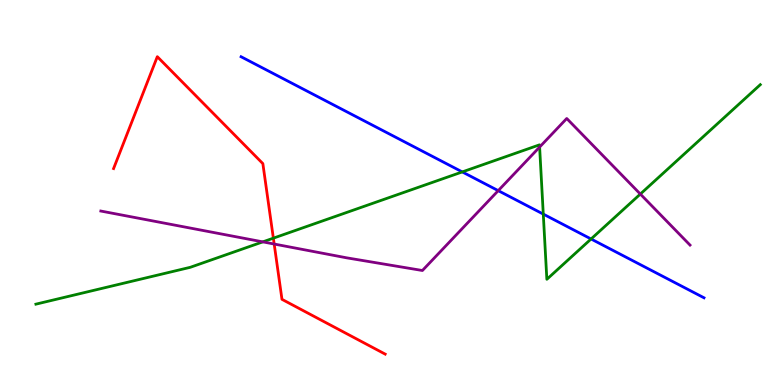[{'lines': ['blue', 'red'], 'intersections': []}, {'lines': ['green', 'red'], 'intersections': [{'x': 3.53, 'y': 3.81}]}, {'lines': ['purple', 'red'], 'intersections': [{'x': 3.54, 'y': 3.66}]}, {'lines': ['blue', 'green'], 'intersections': [{'x': 5.96, 'y': 5.53}, {'x': 7.01, 'y': 4.44}, {'x': 7.63, 'y': 3.79}]}, {'lines': ['blue', 'purple'], 'intersections': [{'x': 6.43, 'y': 5.05}]}, {'lines': ['green', 'purple'], 'intersections': [{'x': 3.39, 'y': 3.72}, {'x': 6.96, 'y': 6.18}, {'x': 8.26, 'y': 4.96}]}]